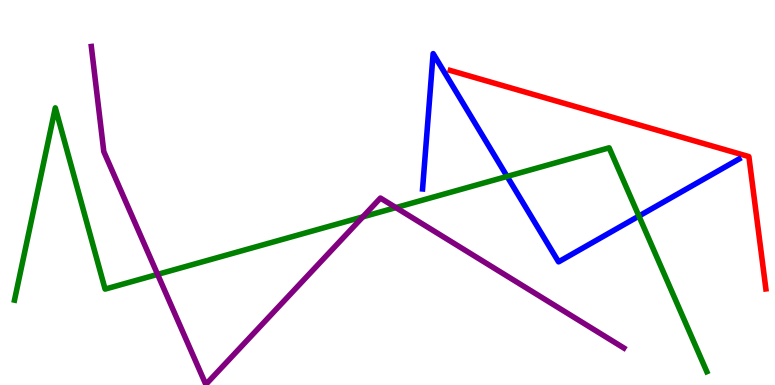[{'lines': ['blue', 'red'], 'intersections': []}, {'lines': ['green', 'red'], 'intersections': []}, {'lines': ['purple', 'red'], 'intersections': []}, {'lines': ['blue', 'green'], 'intersections': [{'x': 6.54, 'y': 5.42}, {'x': 8.24, 'y': 4.39}]}, {'lines': ['blue', 'purple'], 'intersections': []}, {'lines': ['green', 'purple'], 'intersections': [{'x': 2.03, 'y': 2.87}, {'x': 4.68, 'y': 4.37}, {'x': 5.11, 'y': 4.61}]}]